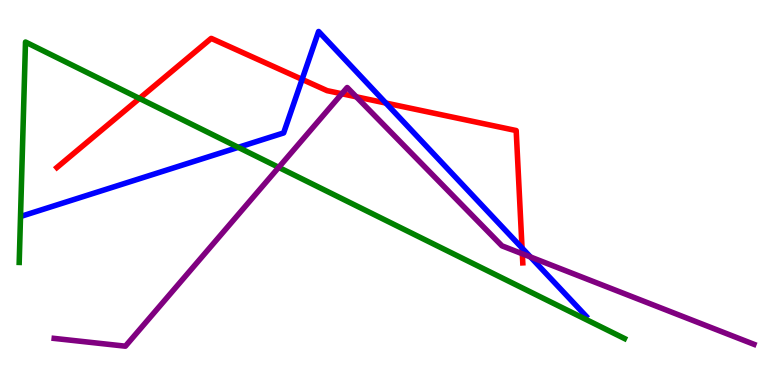[{'lines': ['blue', 'red'], 'intersections': [{'x': 3.9, 'y': 7.94}, {'x': 4.98, 'y': 7.32}, {'x': 6.74, 'y': 3.56}]}, {'lines': ['green', 'red'], 'intersections': [{'x': 1.8, 'y': 7.44}]}, {'lines': ['purple', 'red'], 'intersections': [{'x': 4.41, 'y': 7.56}, {'x': 4.6, 'y': 7.49}, {'x': 6.74, 'y': 3.41}]}, {'lines': ['blue', 'green'], 'intersections': [{'x': 3.07, 'y': 6.17}]}, {'lines': ['blue', 'purple'], 'intersections': [{'x': 6.84, 'y': 3.33}]}, {'lines': ['green', 'purple'], 'intersections': [{'x': 3.6, 'y': 5.65}]}]